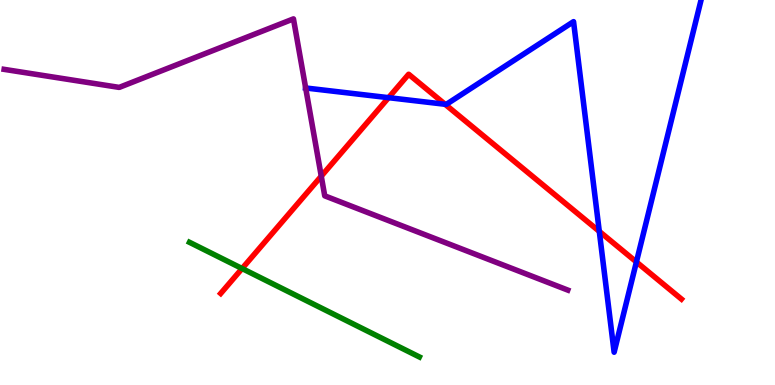[{'lines': ['blue', 'red'], 'intersections': [{'x': 5.01, 'y': 7.46}, {'x': 5.74, 'y': 7.29}, {'x': 7.73, 'y': 3.99}, {'x': 8.21, 'y': 3.2}]}, {'lines': ['green', 'red'], 'intersections': [{'x': 3.12, 'y': 3.03}]}, {'lines': ['purple', 'red'], 'intersections': [{'x': 4.15, 'y': 5.42}]}, {'lines': ['blue', 'green'], 'intersections': []}, {'lines': ['blue', 'purple'], 'intersections': [{'x': 3.94, 'y': 7.71}]}, {'lines': ['green', 'purple'], 'intersections': []}]